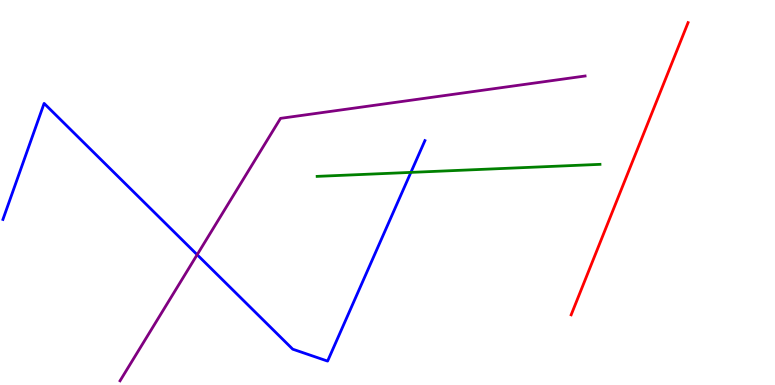[{'lines': ['blue', 'red'], 'intersections': []}, {'lines': ['green', 'red'], 'intersections': []}, {'lines': ['purple', 'red'], 'intersections': []}, {'lines': ['blue', 'green'], 'intersections': [{'x': 5.3, 'y': 5.52}]}, {'lines': ['blue', 'purple'], 'intersections': [{'x': 2.54, 'y': 3.38}]}, {'lines': ['green', 'purple'], 'intersections': []}]